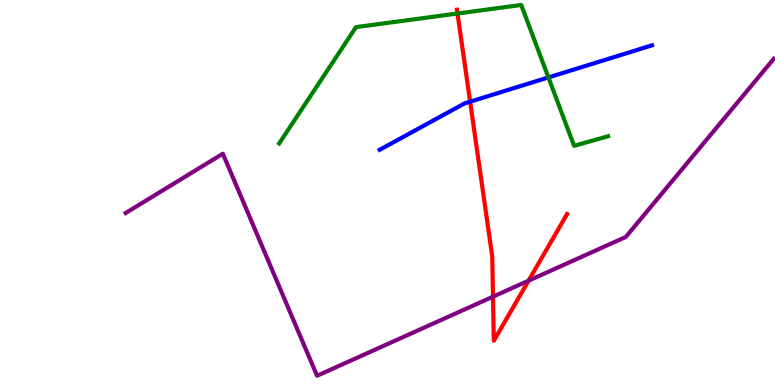[{'lines': ['blue', 'red'], 'intersections': [{'x': 6.07, 'y': 7.36}]}, {'lines': ['green', 'red'], 'intersections': [{'x': 5.9, 'y': 9.65}]}, {'lines': ['purple', 'red'], 'intersections': [{'x': 6.36, 'y': 2.29}, {'x': 6.82, 'y': 2.71}]}, {'lines': ['blue', 'green'], 'intersections': [{'x': 7.08, 'y': 7.99}]}, {'lines': ['blue', 'purple'], 'intersections': []}, {'lines': ['green', 'purple'], 'intersections': []}]